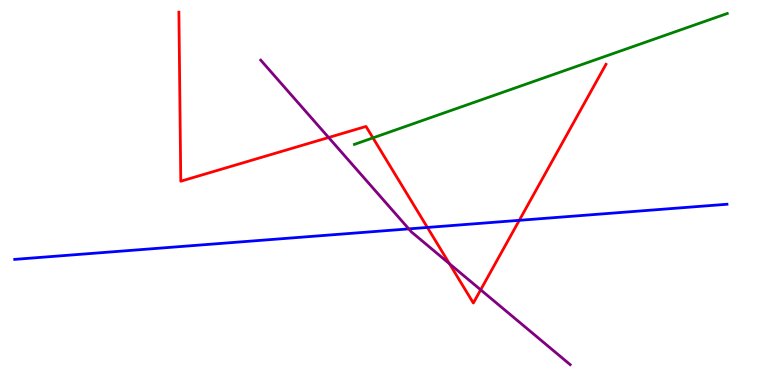[{'lines': ['blue', 'red'], 'intersections': [{'x': 5.51, 'y': 4.09}, {'x': 6.7, 'y': 4.28}]}, {'lines': ['green', 'red'], 'intersections': [{'x': 4.81, 'y': 6.42}]}, {'lines': ['purple', 'red'], 'intersections': [{'x': 4.24, 'y': 6.43}, {'x': 5.8, 'y': 3.15}, {'x': 6.2, 'y': 2.47}]}, {'lines': ['blue', 'green'], 'intersections': []}, {'lines': ['blue', 'purple'], 'intersections': [{'x': 5.27, 'y': 4.06}]}, {'lines': ['green', 'purple'], 'intersections': []}]